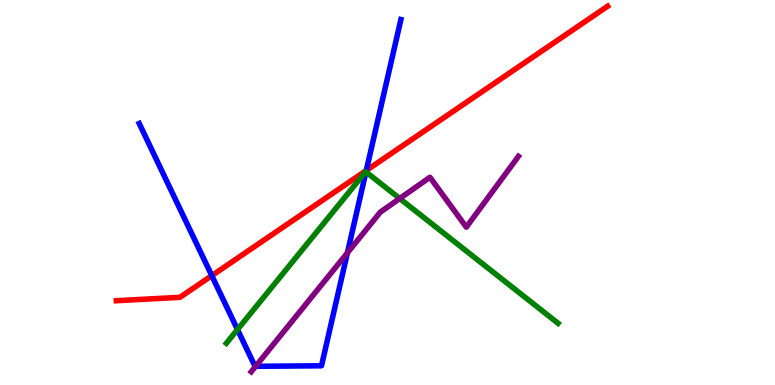[{'lines': ['blue', 'red'], 'intersections': [{'x': 2.73, 'y': 2.84}, {'x': 4.73, 'y': 5.57}]}, {'lines': ['green', 'red'], 'intersections': []}, {'lines': ['purple', 'red'], 'intersections': []}, {'lines': ['blue', 'green'], 'intersections': [{'x': 3.06, 'y': 1.44}, {'x': 4.72, 'y': 5.53}]}, {'lines': ['blue', 'purple'], 'intersections': [{'x': 3.3, 'y': 0.486}, {'x': 4.48, 'y': 3.43}]}, {'lines': ['green', 'purple'], 'intersections': [{'x': 5.16, 'y': 4.84}]}]